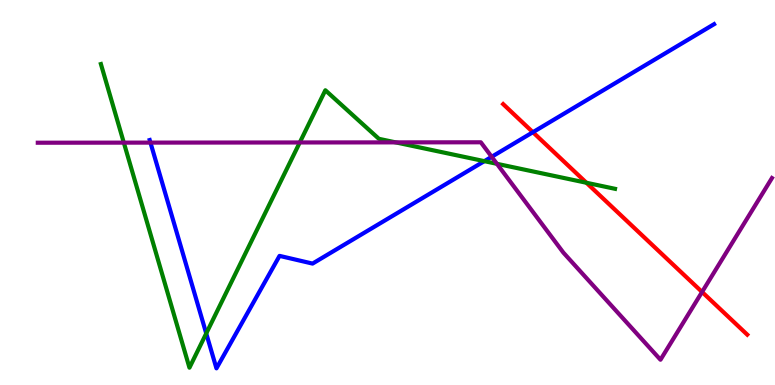[{'lines': ['blue', 'red'], 'intersections': [{'x': 6.88, 'y': 6.57}]}, {'lines': ['green', 'red'], 'intersections': [{'x': 7.57, 'y': 5.25}]}, {'lines': ['purple', 'red'], 'intersections': [{'x': 9.06, 'y': 2.42}]}, {'lines': ['blue', 'green'], 'intersections': [{'x': 2.66, 'y': 1.34}, {'x': 6.25, 'y': 5.81}]}, {'lines': ['blue', 'purple'], 'intersections': [{'x': 1.94, 'y': 6.3}, {'x': 6.34, 'y': 5.93}]}, {'lines': ['green', 'purple'], 'intersections': [{'x': 1.6, 'y': 6.3}, {'x': 3.87, 'y': 6.3}, {'x': 5.11, 'y': 6.3}, {'x': 6.41, 'y': 5.75}]}]